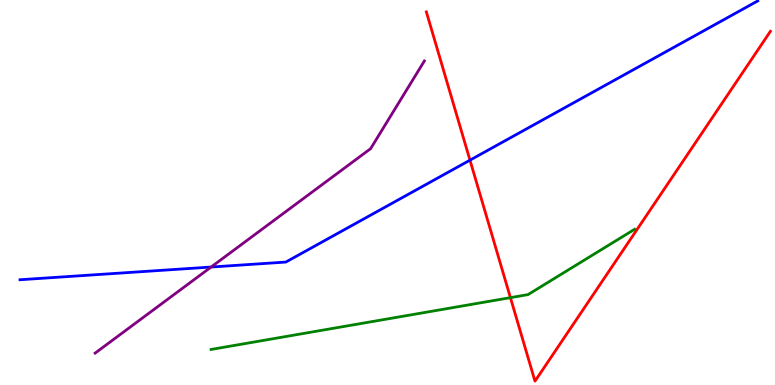[{'lines': ['blue', 'red'], 'intersections': [{'x': 6.06, 'y': 5.84}]}, {'lines': ['green', 'red'], 'intersections': [{'x': 6.59, 'y': 2.27}]}, {'lines': ['purple', 'red'], 'intersections': []}, {'lines': ['blue', 'green'], 'intersections': []}, {'lines': ['blue', 'purple'], 'intersections': [{'x': 2.72, 'y': 3.06}]}, {'lines': ['green', 'purple'], 'intersections': []}]